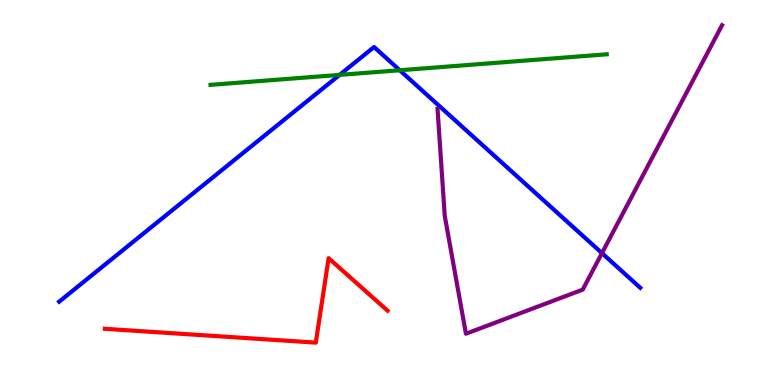[{'lines': ['blue', 'red'], 'intersections': []}, {'lines': ['green', 'red'], 'intersections': []}, {'lines': ['purple', 'red'], 'intersections': []}, {'lines': ['blue', 'green'], 'intersections': [{'x': 4.38, 'y': 8.05}, {'x': 5.16, 'y': 8.18}]}, {'lines': ['blue', 'purple'], 'intersections': [{'x': 7.77, 'y': 3.43}]}, {'lines': ['green', 'purple'], 'intersections': []}]